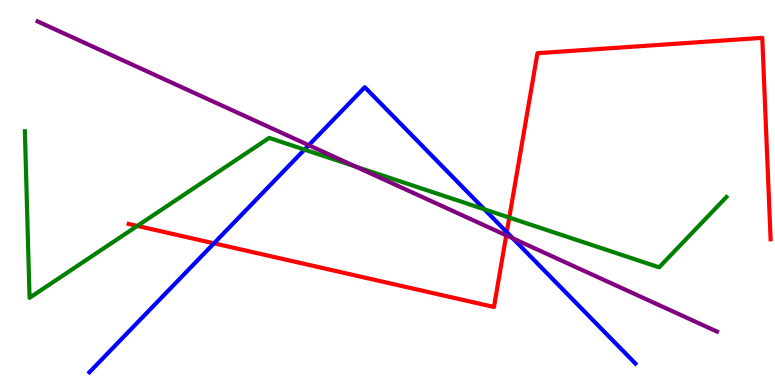[{'lines': ['blue', 'red'], 'intersections': [{'x': 2.76, 'y': 3.68}, {'x': 6.54, 'y': 3.97}]}, {'lines': ['green', 'red'], 'intersections': [{'x': 1.77, 'y': 4.13}, {'x': 6.57, 'y': 4.35}]}, {'lines': ['purple', 'red'], 'intersections': [{'x': 6.53, 'y': 3.89}]}, {'lines': ['blue', 'green'], 'intersections': [{'x': 3.93, 'y': 6.11}, {'x': 6.25, 'y': 4.56}]}, {'lines': ['blue', 'purple'], 'intersections': [{'x': 3.98, 'y': 6.23}, {'x': 6.62, 'y': 3.81}]}, {'lines': ['green', 'purple'], 'intersections': [{'x': 4.59, 'y': 5.67}]}]